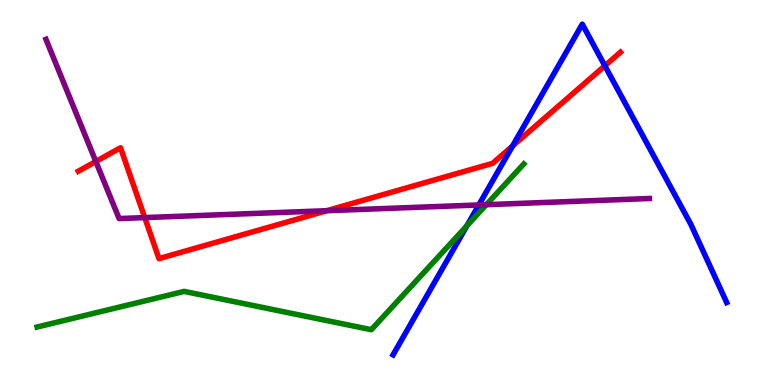[{'lines': ['blue', 'red'], 'intersections': [{'x': 6.61, 'y': 6.21}, {'x': 7.8, 'y': 8.29}]}, {'lines': ['green', 'red'], 'intersections': []}, {'lines': ['purple', 'red'], 'intersections': [{'x': 1.24, 'y': 5.81}, {'x': 1.87, 'y': 4.35}, {'x': 4.22, 'y': 4.53}]}, {'lines': ['blue', 'green'], 'intersections': [{'x': 6.02, 'y': 4.14}]}, {'lines': ['blue', 'purple'], 'intersections': [{'x': 6.18, 'y': 4.68}]}, {'lines': ['green', 'purple'], 'intersections': [{'x': 6.28, 'y': 4.68}]}]